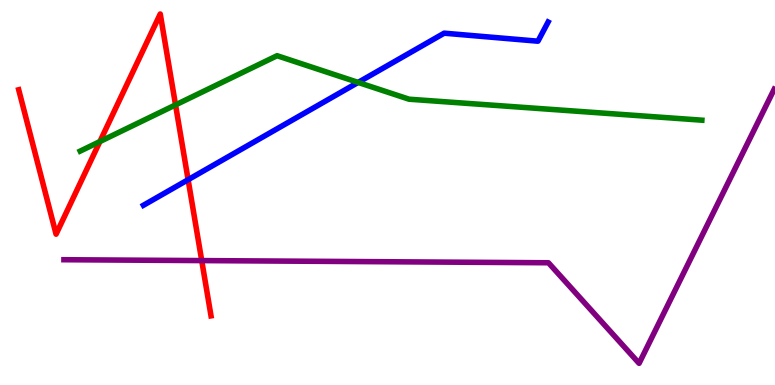[{'lines': ['blue', 'red'], 'intersections': [{'x': 2.43, 'y': 5.33}]}, {'lines': ['green', 'red'], 'intersections': [{'x': 1.29, 'y': 6.32}, {'x': 2.27, 'y': 7.28}]}, {'lines': ['purple', 'red'], 'intersections': [{'x': 2.6, 'y': 3.23}]}, {'lines': ['blue', 'green'], 'intersections': [{'x': 4.62, 'y': 7.86}]}, {'lines': ['blue', 'purple'], 'intersections': []}, {'lines': ['green', 'purple'], 'intersections': []}]